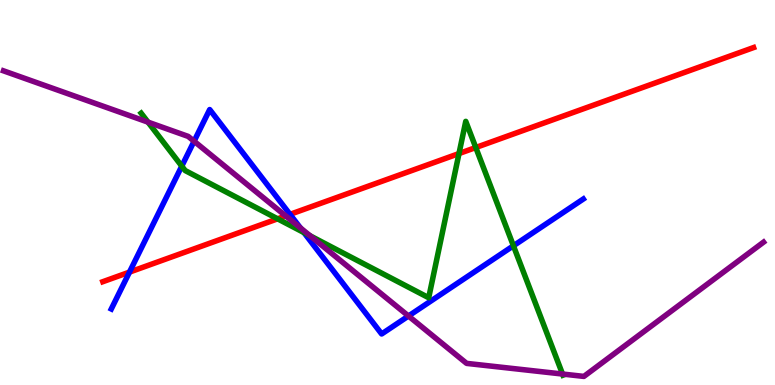[{'lines': ['blue', 'red'], 'intersections': [{'x': 1.67, 'y': 2.93}, {'x': 3.74, 'y': 4.43}]}, {'lines': ['green', 'red'], 'intersections': [{'x': 3.58, 'y': 4.32}, {'x': 5.92, 'y': 6.01}, {'x': 6.14, 'y': 6.17}]}, {'lines': ['purple', 'red'], 'intersections': [{'x': 3.69, 'y': 4.39}]}, {'lines': ['blue', 'green'], 'intersections': [{'x': 2.35, 'y': 5.68}, {'x': 3.92, 'y': 3.96}, {'x': 6.62, 'y': 3.62}]}, {'lines': ['blue', 'purple'], 'intersections': [{'x': 2.5, 'y': 6.33}, {'x': 3.88, 'y': 4.08}, {'x': 5.27, 'y': 1.79}]}, {'lines': ['green', 'purple'], 'intersections': [{'x': 1.91, 'y': 6.83}, {'x': 4.0, 'y': 3.88}, {'x': 7.26, 'y': 0.285}]}]